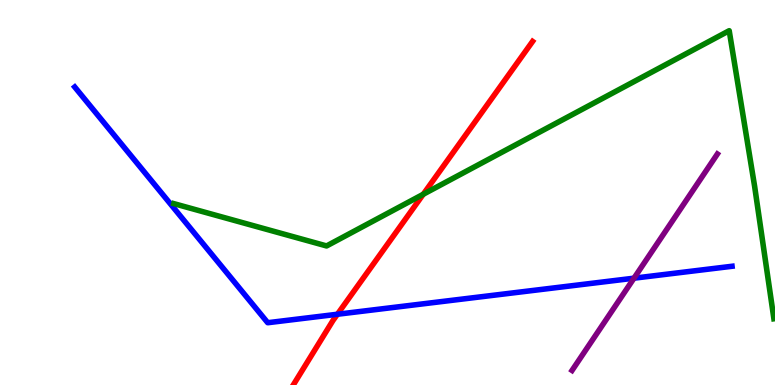[{'lines': ['blue', 'red'], 'intersections': [{'x': 4.35, 'y': 1.84}]}, {'lines': ['green', 'red'], 'intersections': [{'x': 5.46, 'y': 4.95}]}, {'lines': ['purple', 'red'], 'intersections': []}, {'lines': ['blue', 'green'], 'intersections': []}, {'lines': ['blue', 'purple'], 'intersections': [{'x': 8.18, 'y': 2.77}]}, {'lines': ['green', 'purple'], 'intersections': []}]